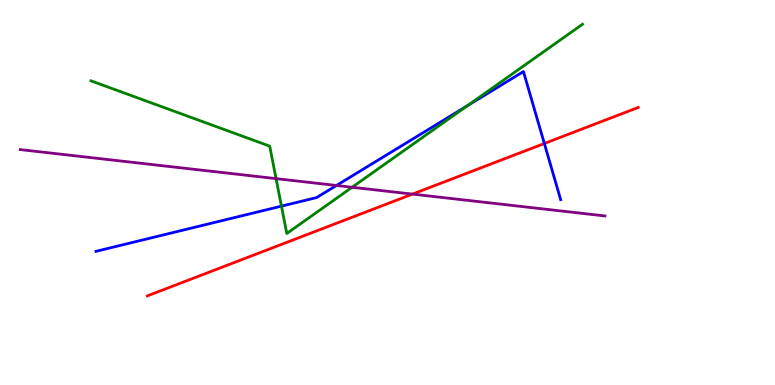[{'lines': ['blue', 'red'], 'intersections': [{'x': 7.02, 'y': 6.27}]}, {'lines': ['green', 'red'], 'intersections': []}, {'lines': ['purple', 'red'], 'intersections': [{'x': 5.32, 'y': 4.96}]}, {'lines': ['blue', 'green'], 'intersections': [{'x': 3.63, 'y': 4.65}, {'x': 6.03, 'y': 7.25}]}, {'lines': ['blue', 'purple'], 'intersections': [{'x': 4.34, 'y': 5.18}]}, {'lines': ['green', 'purple'], 'intersections': [{'x': 3.56, 'y': 5.36}, {'x': 4.54, 'y': 5.14}]}]